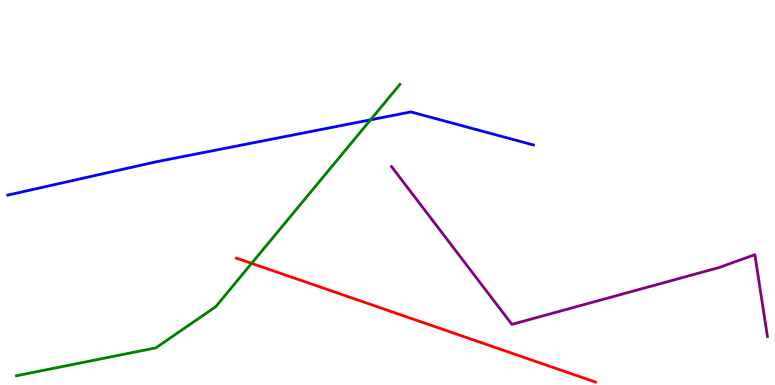[{'lines': ['blue', 'red'], 'intersections': []}, {'lines': ['green', 'red'], 'intersections': [{'x': 3.25, 'y': 3.16}]}, {'lines': ['purple', 'red'], 'intersections': []}, {'lines': ['blue', 'green'], 'intersections': [{'x': 4.78, 'y': 6.89}]}, {'lines': ['blue', 'purple'], 'intersections': []}, {'lines': ['green', 'purple'], 'intersections': []}]